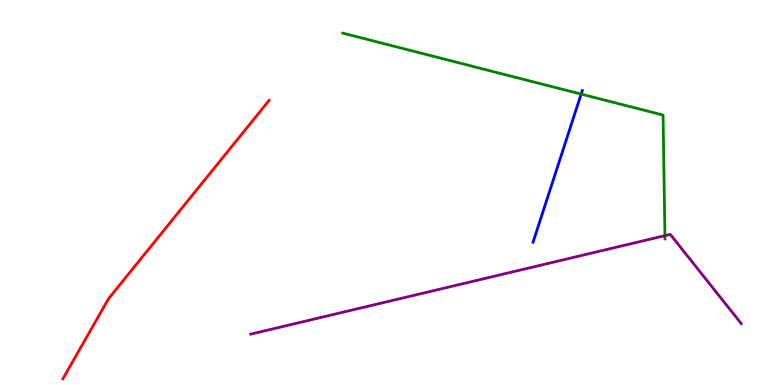[{'lines': ['blue', 'red'], 'intersections': []}, {'lines': ['green', 'red'], 'intersections': []}, {'lines': ['purple', 'red'], 'intersections': []}, {'lines': ['blue', 'green'], 'intersections': [{'x': 7.5, 'y': 7.56}]}, {'lines': ['blue', 'purple'], 'intersections': []}, {'lines': ['green', 'purple'], 'intersections': [{'x': 8.58, 'y': 3.88}]}]